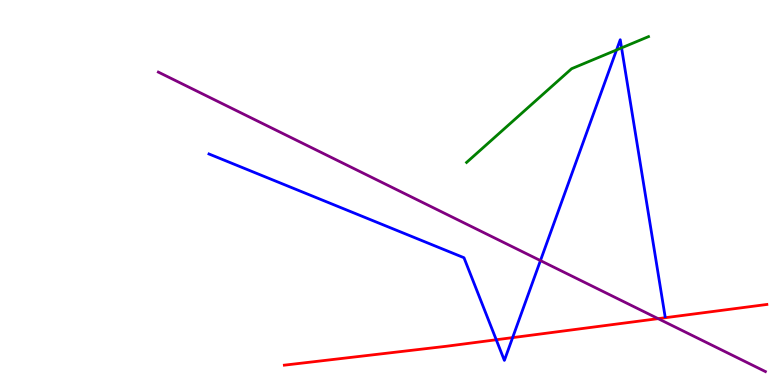[{'lines': ['blue', 'red'], 'intersections': [{'x': 6.4, 'y': 1.18}, {'x': 6.61, 'y': 1.23}]}, {'lines': ['green', 'red'], 'intersections': []}, {'lines': ['purple', 'red'], 'intersections': [{'x': 8.49, 'y': 1.72}]}, {'lines': ['blue', 'green'], 'intersections': [{'x': 7.96, 'y': 8.7}, {'x': 8.02, 'y': 8.76}]}, {'lines': ['blue', 'purple'], 'intersections': [{'x': 6.97, 'y': 3.23}]}, {'lines': ['green', 'purple'], 'intersections': []}]